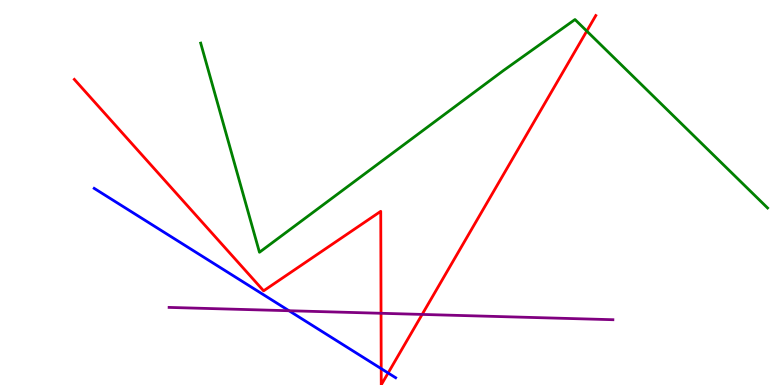[{'lines': ['blue', 'red'], 'intersections': [{'x': 4.92, 'y': 0.425}, {'x': 5.01, 'y': 0.312}]}, {'lines': ['green', 'red'], 'intersections': [{'x': 7.57, 'y': 9.19}]}, {'lines': ['purple', 'red'], 'intersections': [{'x': 4.92, 'y': 1.86}, {'x': 5.45, 'y': 1.83}]}, {'lines': ['blue', 'green'], 'intersections': []}, {'lines': ['blue', 'purple'], 'intersections': [{'x': 3.73, 'y': 1.93}]}, {'lines': ['green', 'purple'], 'intersections': []}]